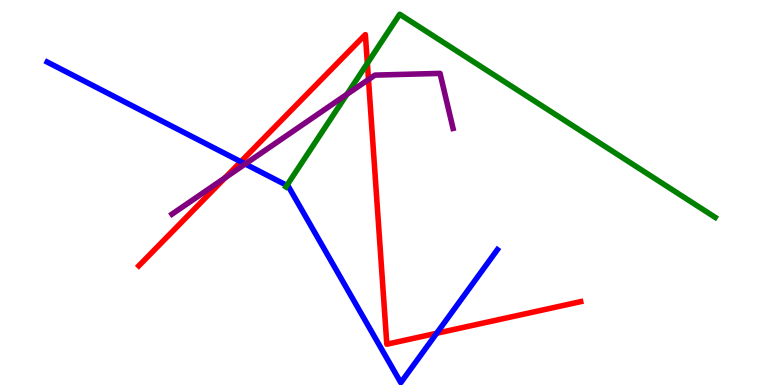[{'lines': ['blue', 'red'], 'intersections': [{'x': 3.11, 'y': 5.8}, {'x': 5.63, 'y': 1.34}]}, {'lines': ['green', 'red'], 'intersections': [{'x': 4.74, 'y': 8.36}]}, {'lines': ['purple', 'red'], 'intersections': [{'x': 2.9, 'y': 5.38}, {'x': 4.75, 'y': 7.93}]}, {'lines': ['blue', 'green'], 'intersections': [{'x': 3.7, 'y': 5.18}]}, {'lines': ['blue', 'purple'], 'intersections': [{'x': 3.16, 'y': 5.74}]}, {'lines': ['green', 'purple'], 'intersections': [{'x': 4.48, 'y': 7.55}]}]